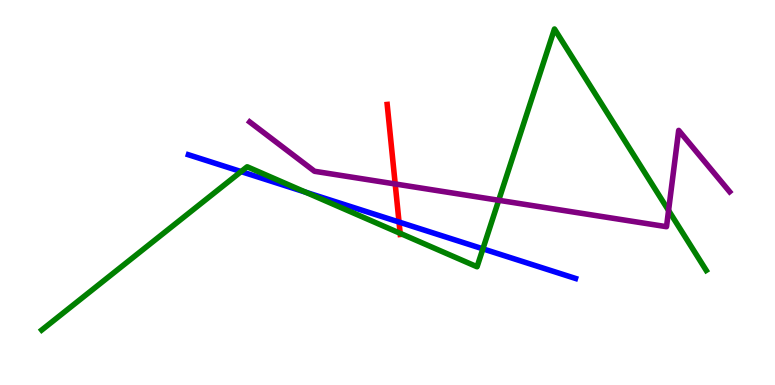[{'lines': ['blue', 'red'], 'intersections': [{'x': 5.15, 'y': 4.23}]}, {'lines': ['green', 'red'], 'intersections': [{'x': 5.16, 'y': 3.94}]}, {'lines': ['purple', 'red'], 'intersections': [{'x': 5.1, 'y': 5.22}]}, {'lines': ['blue', 'green'], 'intersections': [{'x': 3.11, 'y': 5.54}, {'x': 3.94, 'y': 5.01}, {'x': 6.23, 'y': 3.54}]}, {'lines': ['blue', 'purple'], 'intersections': []}, {'lines': ['green', 'purple'], 'intersections': [{'x': 6.43, 'y': 4.8}, {'x': 8.63, 'y': 4.53}]}]